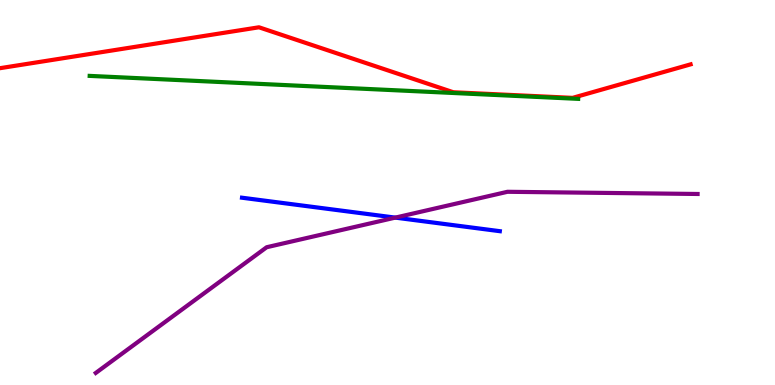[{'lines': ['blue', 'red'], 'intersections': []}, {'lines': ['green', 'red'], 'intersections': []}, {'lines': ['purple', 'red'], 'intersections': []}, {'lines': ['blue', 'green'], 'intersections': []}, {'lines': ['blue', 'purple'], 'intersections': [{'x': 5.1, 'y': 4.35}]}, {'lines': ['green', 'purple'], 'intersections': []}]